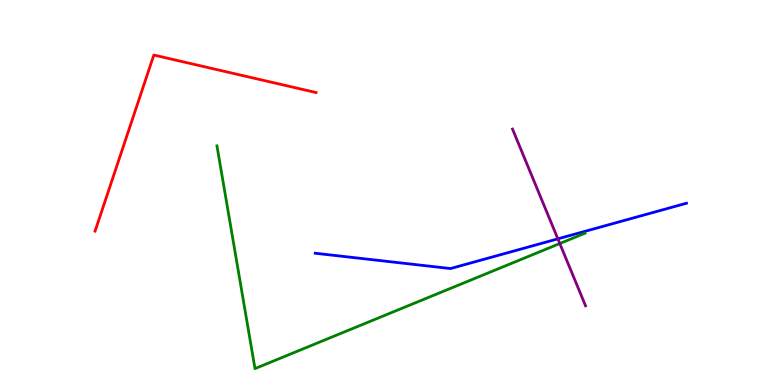[{'lines': ['blue', 'red'], 'intersections': []}, {'lines': ['green', 'red'], 'intersections': []}, {'lines': ['purple', 'red'], 'intersections': []}, {'lines': ['blue', 'green'], 'intersections': []}, {'lines': ['blue', 'purple'], 'intersections': [{'x': 7.2, 'y': 3.8}]}, {'lines': ['green', 'purple'], 'intersections': [{'x': 7.22, 'y': 3.67}]}]